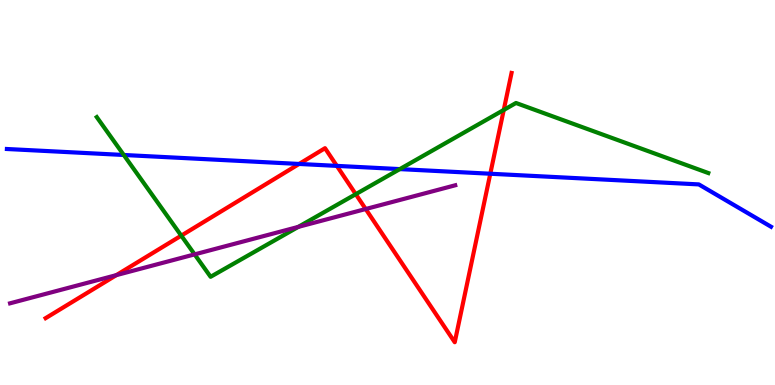[{'lines': ['blue', 'red'], 'intersections': [{'x': 3.86, 'y': 5.74}, {'x': 4.35, 'y': 5.69}, {'x': 6.33, 'y': 5.49}]}, {'lines': ['green', 'red'], 'intersections': [{'x': 2.34, 'y': 3.88}, {'x': 4.59, 'y': 4.96}, {'x': 6.5, 'y': 7.14}]}, {'lines': ['purple', 'red'], 'intersections': [{'x': 1.5, 'y': 2.85}, {'x': 4.72, 'y': 4.57}]}, {'lines': ['blue', 'green'], 'intersections': [{'x': 1.6, 'y': 5.97}, {'x': 5.16, 'y': 5.61}]}, {'lines': ['blue', 'purple'], 'intersections': []}, {'lines': ['green', 'purple'], 'intersections': [{'x': 2.51, 'y': 3.39}, {'x': 3.85, 'y': 4.11}]}]